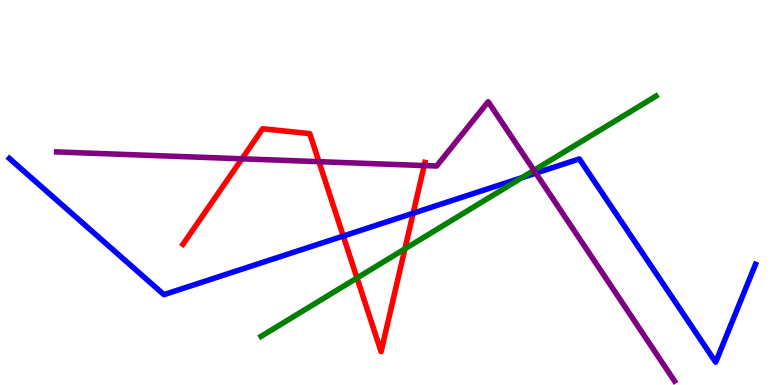[{'lines': ['blue', 'red'], 'intersections': [{'x': 4.43, 'y': 3.87}, {'x': 5.33, 'y': 4.46}]}, {'lines': ['green', 'red'], 'intersections': [{'x': 4.61, 'y': 2.78}, {'x': 5.22, 'y': 3.54}]}, {'lines': ['purple', 'red'], 'intersections': [{'x': 3.12, 'y': 5.88}, {'x': 4.12, 'y': 5.8}, {'x': 5.47, 'y': 5.7}]}, {'lines': ['blue', 'green'], 'intersections': [{'x': 6.73, 'y': 5.38}]}, {'lines': ['blue', 'purple'], 'intersections': [{'x': 6.91, 'y': 5.5}]}, {'lines': ['green', 'purple'], 'intersections': [{'x': 6.89, 'y': 5.58}]}]